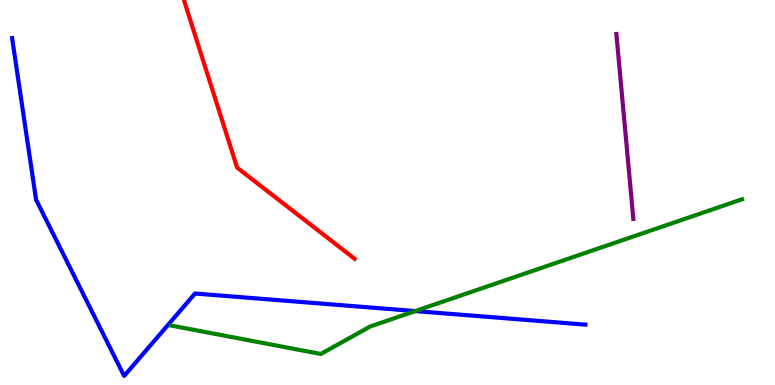[{'lines': ['blue', 'red'], 'intersections': []}, {'lines': ['green', 'red'], 'intersections': []}, {'lines': ['purple', 'red'], 'intersections': []}, {'lines': ['blue', 'green'], 'intersections': [{'x': 5.36, 'y': 1.92}]}, {'lines': ['blue', 'purple'], 'intersections': []}, {'lines': ['green', 'purple'], 'intersections': []}]